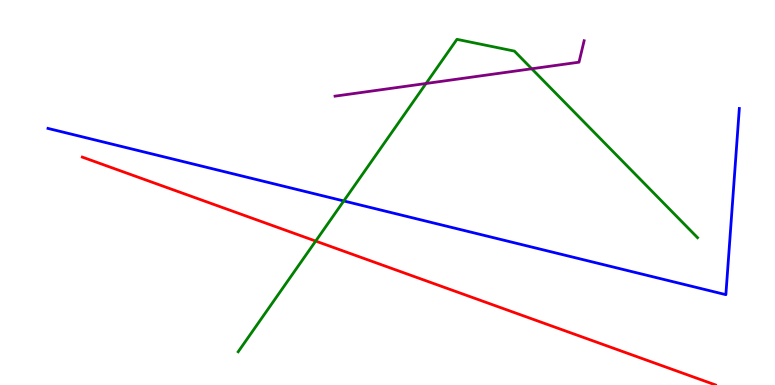[{'lines': ['blue', 'red'], 'intersections': []}, {'lines': ['green', 'red'], 'intersections': [{'x': 4.07, 'y': 3.74}]}, {'lines': ['purple', 'red'], 'intersections': []}, {'lines': ['blue', 'green'], 'intersections': [{'x': 4.44, 'y': 4.78}]}, {'lines': ['blue', 'purple'], 'intersections': []}, {'lines': ['green', 'purple'], 'intersections': [{'x': 5.5, 'y': 7.83}, {'x': 6.86, 'y': 8.21}]}]